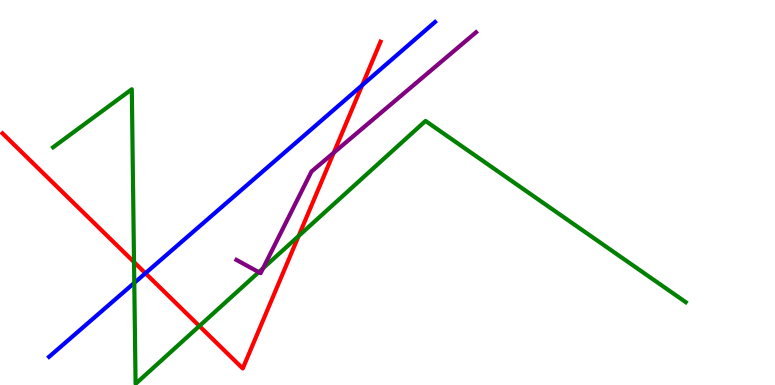[{'lines': ['blue', 'red'], 'intersections': [{'x': 1.88, 'y': 2.9}, {'x': 4.67, 'y': 7.79}]}, {'lines': ['green', 'red'], 'intersections': [{'x': 1.73, 'y': 3.19}, {'x': 2.57, 'y': 1.53}, {'x': 3.85, 'y': 3.87}]}, {'lines': ['purple', 'red'], 'intersections': [{'x': 4.31, 'y': 6.03}]}, {'lines': ['blue', 'green'], 'intersections': [{'x': 1.73, 'y': 2.65}]}, {'lines': ['blue', 'purple'], 'intersections': []}, {'lines': ['green', 'purple'], 'intersections': [{'x': 3.34, 'y': 2.93}, {'x': 3.39, 'y': 3.03}]}]